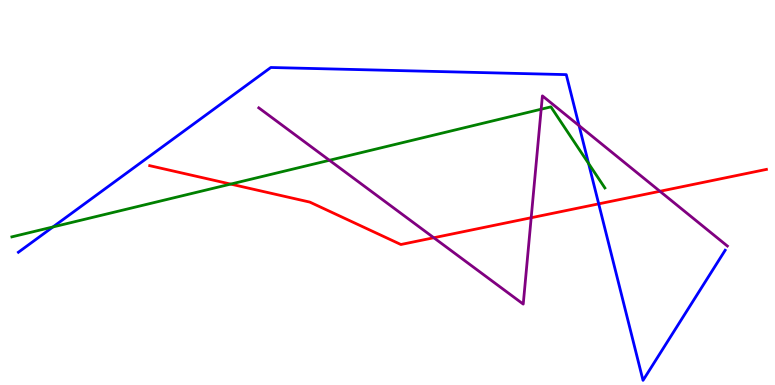[{'lines': ['blue', 'red'], 'intersections': [{'x': 7.73, 'y': 4.7}]}, {'lines': ['green', 'red'], 'intersections': [{'x': 2.98, 'y': 5.22}]}, {'lines': ['purple', 'red'], 'intersections': [{'x': 5.6, 'y': 3.82}, {'x': 6.85, 'y': 4.34}, {'x': 8.52, 'y': 5.03}]}, {'lines': ['blue', 'green'], 'intersections': [{'x': 0.683, 'y': 4.1}, {'x': 7.59, 'y': 5.75}]}, {'lines': ['blue', 'purple'], 'intersections': [{'x': 7.47, 'y': 6.74}]}, {'lines': ['green', 'purple'], 'intersections': [{'x': 4.25, 'y': 5.84}, {'x': 6.98, 'y': 7.16}]}]